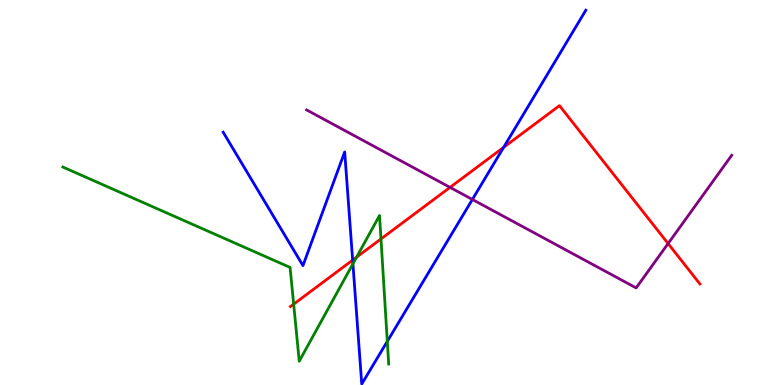[{'lines': ['blue', 'red'], 'intersections': [{'x': 4.55, 'y': 3.24}, {'x': 6.5, 'y': 6.17}]}, {'lines': ['green', 'red'], 'intersections': [{'x': 3.79, 'y': 2.1}, {'x': 4.6, 'y': 3.32}, {'x': 4.92, 'y': 3.79}]}, {'lines': ['purple', 'red'], 'intersections': [{'x': 5.81, 'y': 5.13}, {'x': 8.62, 'y': 3.67}]}, {'lines': ['blue', 'green'], 'intersections': [{'x': 4.55, 'y': 3.15}, {'x': 5.0, 'y': 1.13}]}, {'lines': ['blue', 'purple'], 'intersections': [{'x': 6.1, 'y': 4.82}]}, {'lines': ['green', 'purple'], 'intersections': []}]